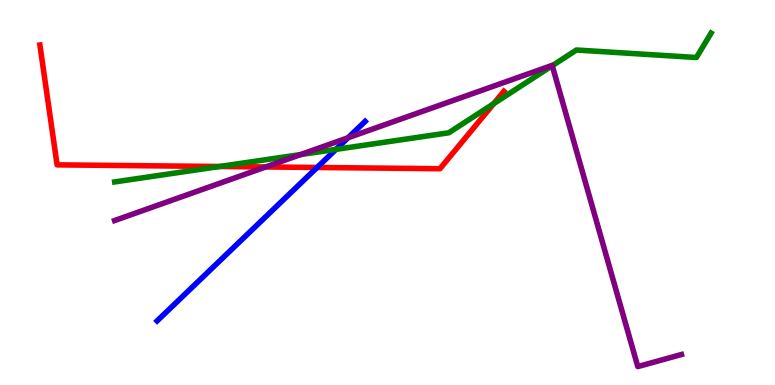[{'lines': ['blue', 'red'], 'intersections': [{'x': 4.09, 'y': 5.65}]}, {'lines': ['green', 'red'], 'intersections': [{'x': 2.83, 'y': 5.68}, {'x': 6.37, 'y': 7.31}]}, {'lines': ['purple', 'red'], 'intersections': [{'x': 3.43, 'y': 5.66}]}, {'lines': ['blue', 'green'], 'intersections': [{'x': 4.33, 'y': 6.12}]}, {'lines': ['blue', 'purple'], 'intersections': [{'x': 4.49, 'y': 6.42}]}, {'lines': ['green', 'purple'], 'intersections': [{'x': 3.88, 'y': 5.99}, {'x': 7.13, 'y': 8.29}]}]